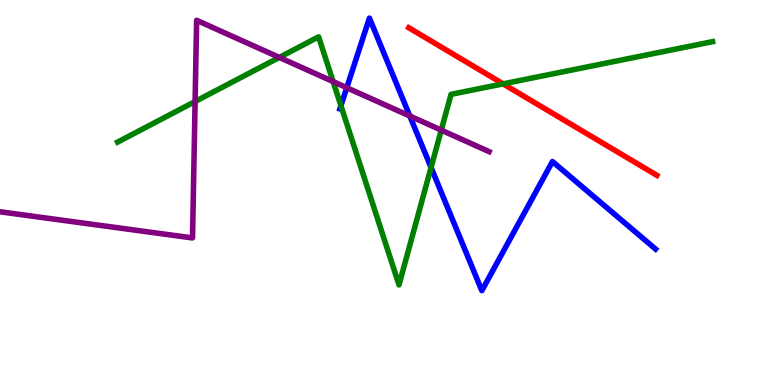[{'lines': ['blue', 'red'], 'intersections': []}, {'lines': ['green', 'red'], 'intersections': [{'x': 6.49, 'y': 7.82}]}, {'lines': ['purple', 'red'], 'intersections': []}, {'lines': ['blue', 'green'], 'intersections': [{'x': 4.4, 'y': 7.26}, {'x': 5.56, 'y': 5.65}]}, {'lines': ['blue', 'purple'], 'intersections': [{'x': 4.47, 'y': 7.72}, {'x': 5.29, 'y': 6.99}]}, {'lines': ['green', 'purple'], 'intersections': [{'x': 2.52, 'y': 7.36}, {'x': 3.6, 'y': 8.51}, {'x': 4.3, 'y': 7.88}, {'x': 5.69, 'y': 6.62}]}]